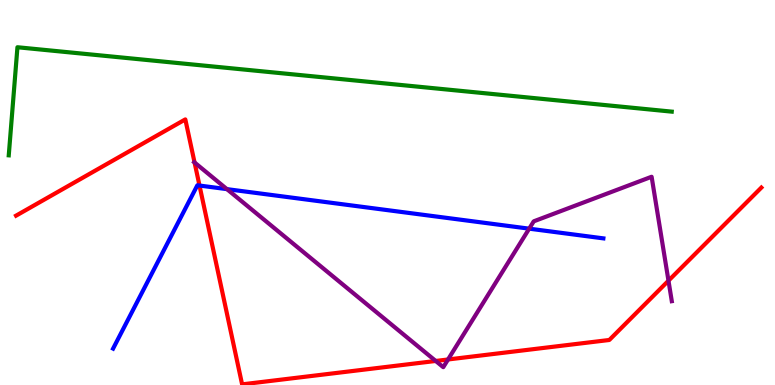[{'lines': ['blue', 'red'], 'intersections': [{'x': 2.57, 'y': 5.18}]}, {'lines': ['green', 'red'], 'intersections': []}, {'lines': ['purple', 'red'], 'intersections': [{'x': 2.51, 'y': 5.78}, {'x': 5.62, 'y': 0.624}, {'x': 5.78, 'y': 0.663}, {'x': 8.63, 'y': 2.71}]}, {'lines': ['blue', 'green'], 'intersections': []}, {'lines': ['blue', 'purple'], 'intersections': [{'x': 2.93, 'y': 5.09}, {'x': 6.83, 'y': 4.06}]}, {'lines': ['green', 'purple'], 'intersections': []}]